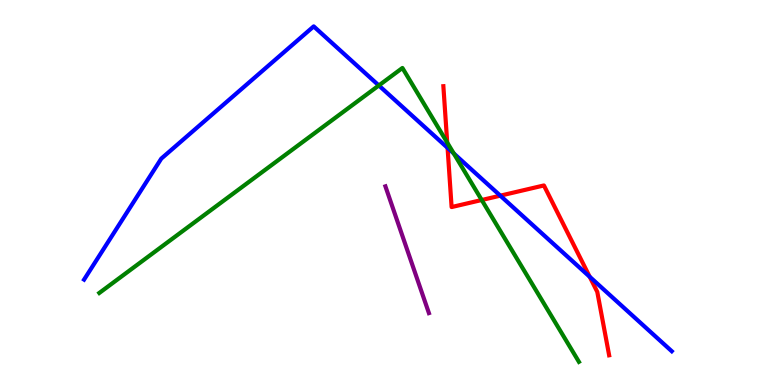[{'lines': ['blue', 'red'], 'intersections': [{'x': 5.78, 'y': 6.16}, {'x': 6.46, 'y': 4.92}, {'x': 7.61, 'y': 2.81}]}, {'lines': ['green', 'red'], 'intersections': [{'x': 5.77, 'y': 6.3}, {'x': 6.22, 'y': 4.8}]}, {'lines': ['purple', 'red'], 'intersections': []}, {'lines': ['blue', 'green'], 'intersections': [{'x': 4.89, 'y': 7.78}, {'x': 5.85, 'y': 6.01}]}, {'lines': ['blue', 'purple'], 'intersections': []}, {'lines': ['green', 'purple'], 'intersections': []}]